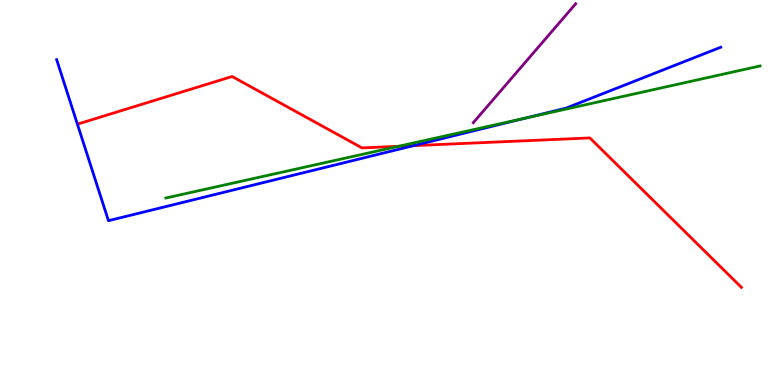[{'lines': ['blue', 'red'], 'intersections': [{'x': 5.34, 'y': 6.22}]}, {'lines': ['green', 'red'], 'intersections': [{'x': 5.14, 'y': 6.2}]}, {'lines': ['purple', 'red'], 'intersections': []}, {'lines': ['blue', 'green'], 'intersections': [{'x': 6.78, 'y': 6.93}]}, {'lines': ['blue', 'purple'], 'intersections': []}, {'lines': ['green', 'purple'], 'intersections': []}]